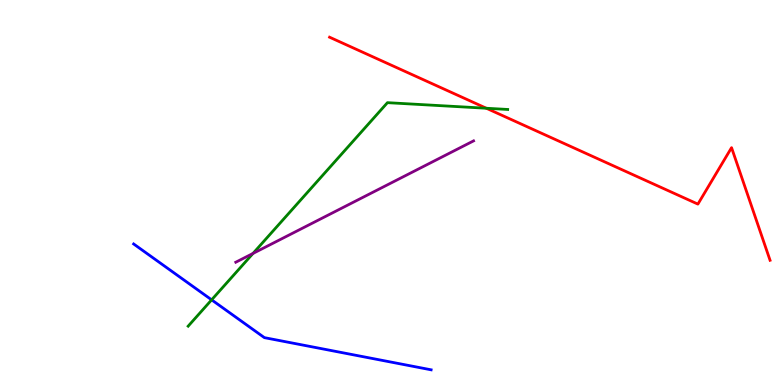[{'lines': ['blue', 'red'], 'intersections': []}, {'lines': ['green', 'red'], 'intersections': [{'x': 6.28, 'y': 7.19}]}, {'lines': ['purple', 'red'], 'intersections': []}, {'lines': ['blue', 'green'], 'intersections': [{'x': 2.73, 'y': 2.21}]}, {'lines': ['blue', 'purple'], 'intersections': []}, {'lines': ['green', 'purple'], 'intersections': [{'x': 3.26, 'y': 3.42}]}]